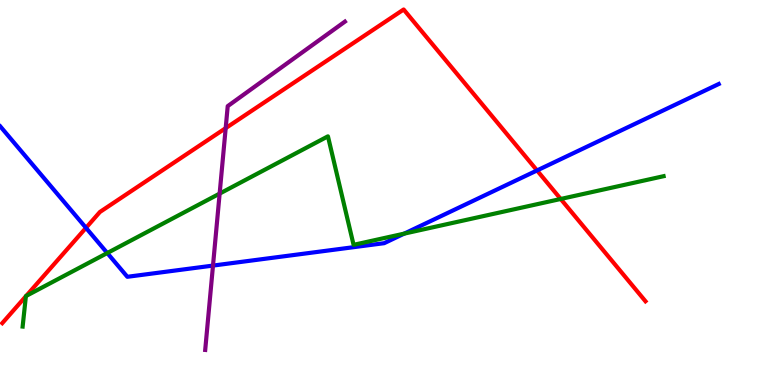[{'lines': ['blue', 'red'], 'intersections': [{'x': 1.11, 'y': 4.08}, {'x': 6.93, 'y': 5.57}]}, {'lines': ['green', 'red'], 'intersections': [{'x': 0.334, 'y': 2.3}, {'x': 0.338, 'y': 2.31}, {'x': 7.23, 'y': 4.83}]}, {'lines': ['purple', 'red'], 'intersections': [{'x': 2.91, 'y': 6.67}]}, {'lines': ['blue', 'green'], 'intersections': [{'x': 1.38, 'y': 3.43}, {'x': 5.22, 'y': 3.93}]}, {'lines': ['blue', 'purple'], 'intersections': [{'x': 2.75, 'y': 3.1}]}, {'lines': ['green', 'purple'], 'intersections': [{'x': 2.83, 'y': 4.97}]}]